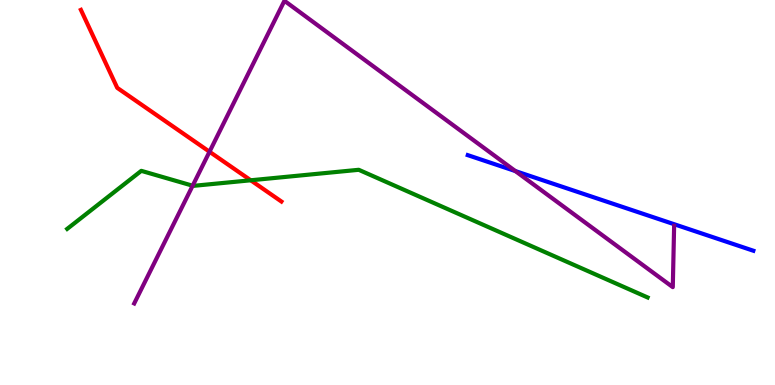[{'lines': ['blue', 'red'], 'intersections': []}, {'lines': ['green', 'red'], 'intersections': [{'x': 3.24, 'y': 5.32}]}, {'lines': ['purple', 'red'], 'intersections': [{'x': 2.7, 'y': 6.06}]}, {'lines': ['blue', 'green'], 'intersections': []}, {'lines': ['blue', 'purple'], 'intersections': [{'x': 6.65, 'y': 5.56}]}, {'lines': ['green', 'purple'], 'intersections': [{'x': 2.49, 'y': 5.18}]}]